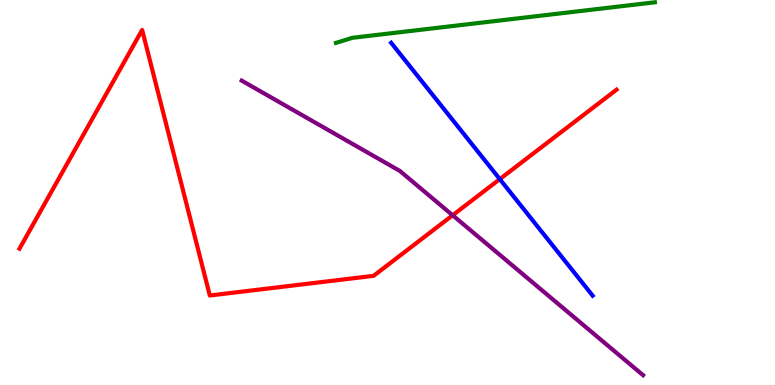[{'lines': ['blue', 'red'], 'intersections': [{'x': 6.45, 'y': 5.35}]}, {'lines': ['green', 'red'], 'intersections': []}, {'lines': ['purple', 'red'], 'intersections': [{'x': 5.84, 'y': 4.41}]}, {'lines': ['blue', 'green'], 'intersections': []}, {'lines': ['blue', 'purple'], 'intersections': []}, {'lines': ['green', 'purple'], 'intersections': []}]